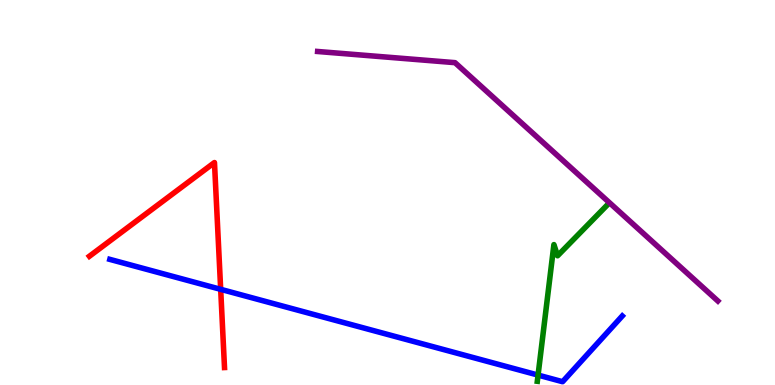[{'lines': ['blue', 'red'], 'intersections': [{'x': 2.85, 'y': 2.49}]}, {'lines': ['green', 'red'], 'intersections': []}, {'lines': ['purple', 'red'], 'intersections': []}, {'lines': ['blue', 'green'], 'intersections': [{'x': 6.94, 'y': 0.258}]}, {'lines': ['blue', 'purple'], 'intersections': []}, {'lines': ['green', 'purple'], 'intersections': []}]